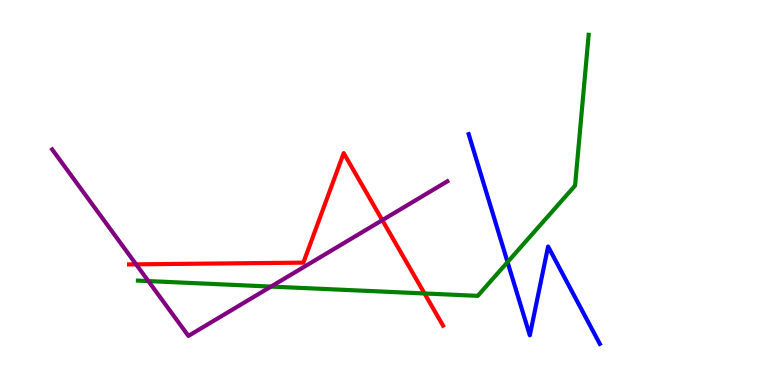[{'lines': ['blue', 'red'], 'intersections': []}, {'lines': ['green', 'red'], 'intersections': [{'x': 5.48, 'y': 2.38}]}, {'lines': ['purple', 'red'], 'intersections': [{'x': 1.76, 'y': 3.13}, {'x': 4.93, 'y': 4.28}]}, {'lines': ['blue', 'green'], 'intersections': [{'x': 6.55, 'y': 3.19}]}, {'lines': ['blue', 'purple'], 'intersections': []}, {'lines': ['green', 'purple'], 'intersections': [{'x': 1.91, 'y': 2.7}, {'x': 3.5, 'y': 2.56}]}]